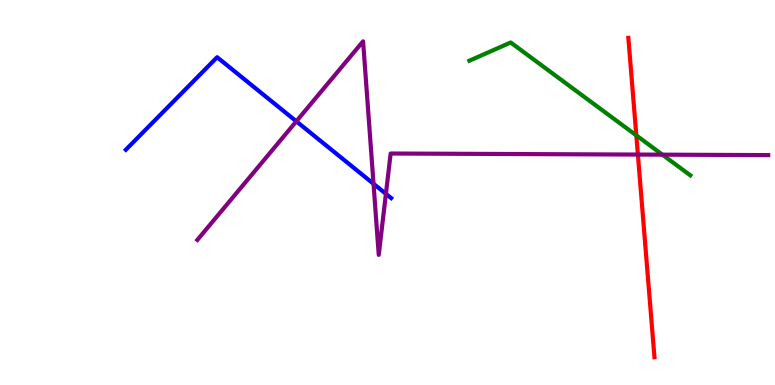[{'lines': ['blue', 'red'], 'intersections': []}, {'lines': ['green', 'red'], 'intersections': [{'x': 8.21, 'y': 6.48}]}, {'lines': ['purple', 'red'], 'intersections': [{'x': 8.23, 'y': 5.99}]}, {'lines': ['blue', 'green'], 'intersections': []}, {'lines': ['blue', 'purple'], 'intersections': [{'x': 3.82, 'y': 6.85}, {'x': 4.82, 'y': 5.23}, {'x': 4.98, 'y': 4.97}]}, {'lines': ['green', 'purple'], 'intersections': [{'x': 8.55, 'y': 5.98}]}]